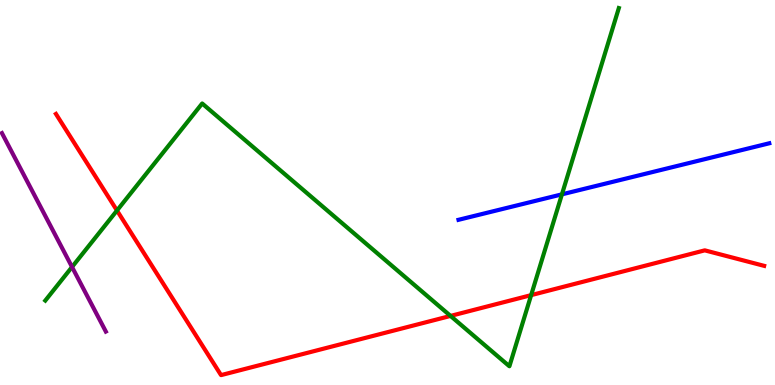[{'lines': ['blue', 'red'], 'intersections': []}, {'lines': ['green', 'red'], 'intersections': [{'x': 1.51, 'y': 4.53}, {'x': 5.81, 'y': 1.79}, {'x': 6.85, 'y': 2.33}]}, {'lines': ['purple', 'red'], 'intersections': []}, {'lines': ['blue', 'green'], 'intersections': [{'x': 7.25, 'y': 4.95}]}, {'lines': ['blue', 'purple'], 'intersections': []}, {'lines': ['green', 'purple'], 'intersections': [{'x': 0.929, 'y': 3.07}]}]